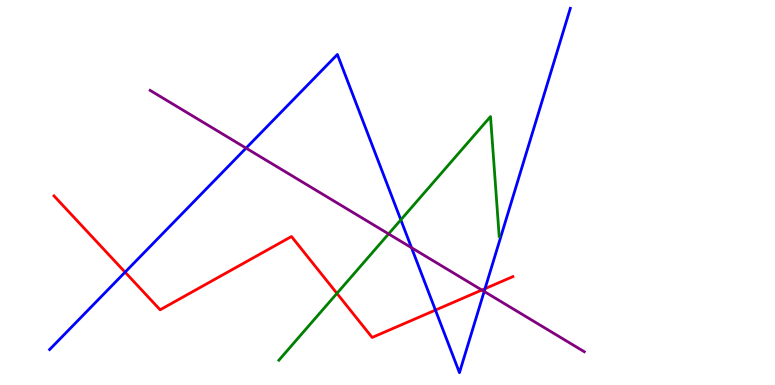[{'lines': ['blue', 'red'], 'intersections': [{'x': 1.61, 'y': 2.93}, {'x': 5.62, 'y': 1.95}, {'x': 6.26, 'y': 2.5}]}, {'lines': ['green', 'red'], 'intersections': [{'x': 4.35, 'y': 2.38}]}, {'lines': ['purple', 'red'], 'intersections': [{'x': 6.22, 'y': 2.47}]}, {'lines': ['blue', 'green'], 'intersections': [{'x': 5.17, 'y': 4.29}]}, {'lines': ['blue', 'purple'], 'intersections': [{'x': 3.17, 'y': 6.15}, {'x': 5.31, 'y': 3.57}, {'x': 6.25, 'y': 2.43}]}, {'lines': ['green', 'purple'], 'intersections': [{'x': 5.01, 'y': 3.92}]}]